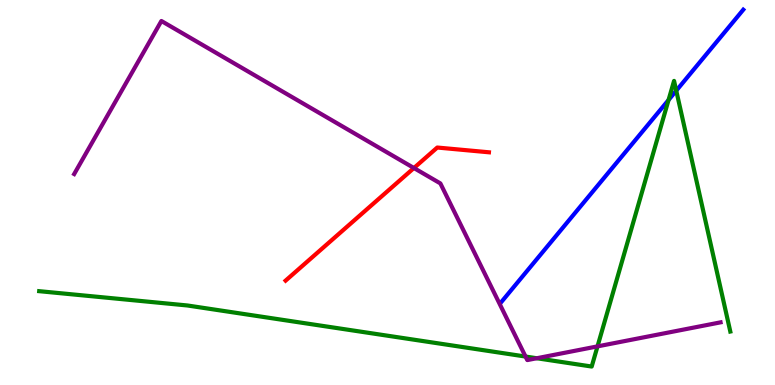[{'lines': ['blue', 'red'], 'intersections': []}, {'lines': ['green', 'red'], 'intersections': []}, {'lines': ['purple', 'red'], 'intersections': [{'x': 5.34, 'y': 5.64}]}, {'lines': ['blue', 'green'], 'intersections': [{'x': 8.63, 'y': 7.4}, {'x': 8.73, 'y': 7.65}]}, {'lines': ['blue', 'purple'], 'intersections': []}, {'lines': ['green', 'purple'], 'intersections': [{'x': 6.78, 'y': 0.739}, {'x': 6.93, 'y': 0.695}, {'x': 7.71, 'y': 1.0}]}]